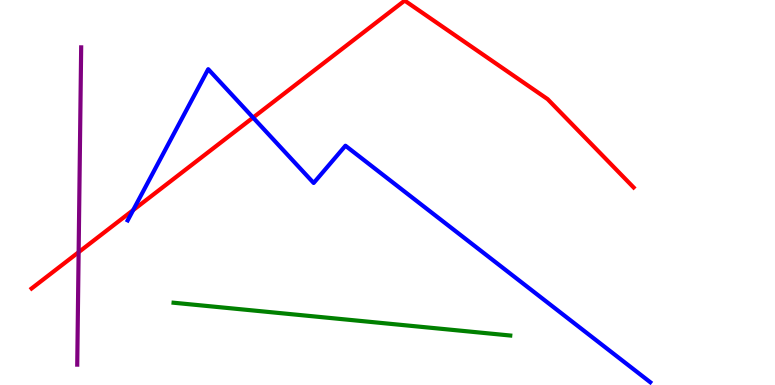[{'lines': ['blue', 'red'], 'intersections': [{'x': 1.72, 'y': 4.54}, {'x': 3.27, 'y': 6.95}]}, {'lines': ['green', 'red'], 'intersections': []}, {'lines': ['purple', 'red'], 'intersections': [{'x': 1.01, 'y': 3.45}]}, {'lines': ['blue', 'green'], 'intersections': []}, {'lines': ['blue', 'purple'], 'intersections': []}, {'lines': ['green', 'purple'], 'intersections': []}]